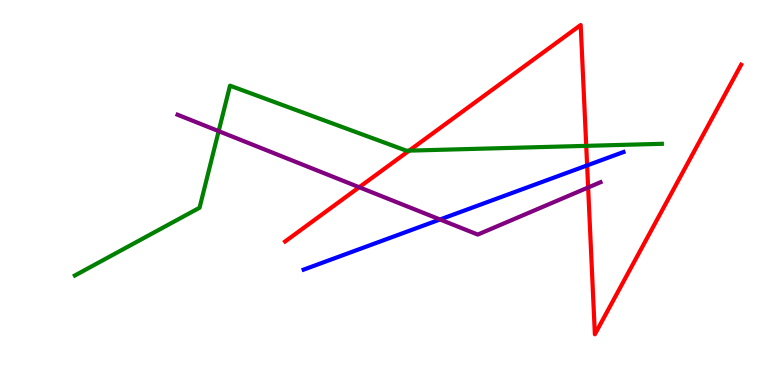[{'lines': ['blue', 'red'], 'intersections': [{'x': 7.58, 'y': 5.7}]}, {'lines': ['green', 'red'], 'intersections': [{'x': 5.28, 'y': 6.09}, {'x': 7.56, 'y': 6.21}]}, {'lines': ['purple', 'red'], 'intersections': [{'x': 4.63, 'y': 5.14}, {'x': 7.59, 'y': 5.13}]}, {'lines': ['blue', 'green'], 'intersections': []}, {'lines': ['blue', 'purple'], 'intersections': [{'x': 5.68, 'y': 4.3}]}, {'lines': ['green', 'purple'], 'intersections': [{'x': 2.82, 'y': 6.59}]}]